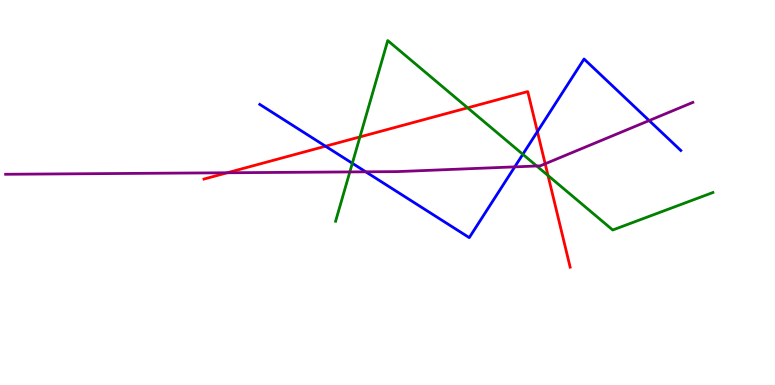[{'lines': ['blue', 'red'], 'intersections': [{'x': 4.2, 'y': 6.2}, {'x': 6.93, 'y': 6.58}]}, {'lines': ['green', 'red'], 'intersections': [{'x': 4.64, 'y': 6.44}, {'x': 6.03, 'y': 7.2}, {'x': 7.07, 'y': 5.44}]}, {'lines': ['purple', 'red'], 'intersections': [{'x': 2.93, 'y': 5.51}, {'x': 7.03, 'y': 5.75}]}, {'lines': ['blue', 'green'], 'intersections': [{'x': 4.55, 'y': 5.76}, {'x': 6.75, 'y': 5.99}]}, {'lines': ['blue', 'purple'], 'intersections': [{'x': 4.72, 'y': 5.54}, {'x': 6.64, 'y': 5.67}, {'x': 8.38, 'y': 6.87}]}, {'lines': ['green', 'purple'], 'intersections': [{'x': 4.51, 'y': 5.53}, {'x': 6.93, 'y': 5.69}]}]